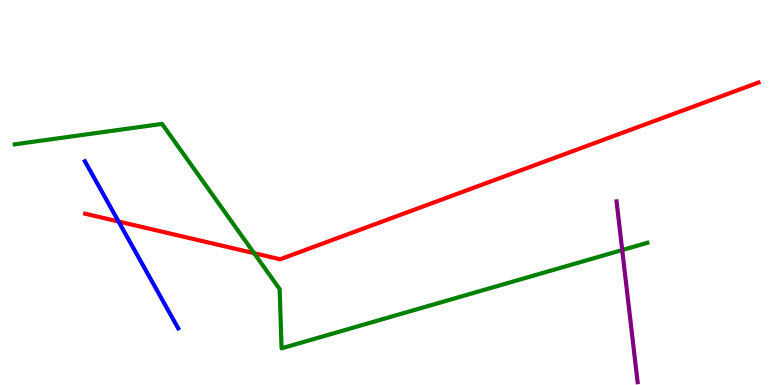[{'lines': ['blue', 'red'], 'intersections': [{'x': 1.53, 'y': 4.25}]}, {'lines': ['green', 'red'], 'intersections': [{'x': 3.28, 'y': 3.42}]}, {'lines': ['purple', 'red'], 'intersections': []}, {'lines': ['blue', 'green'], 'intersections': []}, {'lines': ['blue', 'purple'], 'intersections': []}, {'lines': ['green', 'purple'], 'intersections': [{'x': 8.03, 'y': 3.51}]}]